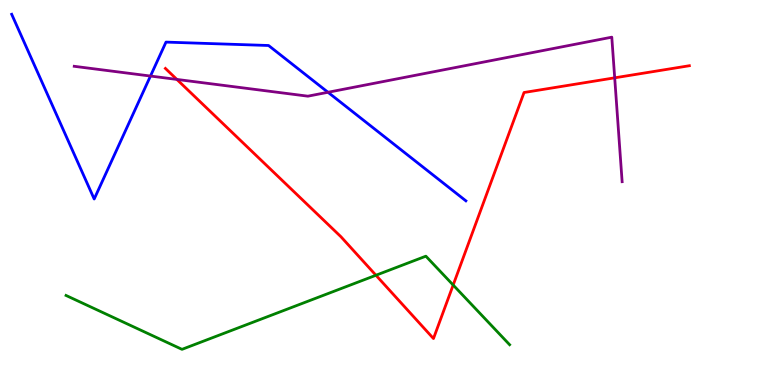[{'lines': ['blue', 'red'], 'intersections': []}, {'lines': ['green', 'red'], 'intersections': [{'x': 4.85, 'y': 2.85}, {'x': 5.85, 'y': 2.6}]}, {'lines': ['purple', 'red'], 'intersections': [{'x': 2.28, 'y': 7.94}, {'x': 7.93, 'y': 7.98}]}, {'lines': ['blue', 'green'], 'intersections': []}, {'lines': ['blue', 'purple'], 'intersections': [{'x': 1.94, 'y': 8.02}, {'x': 4.23, 'y': 7.6}]}, {'lines': ['green', 'purple'], 'intersections': []}]